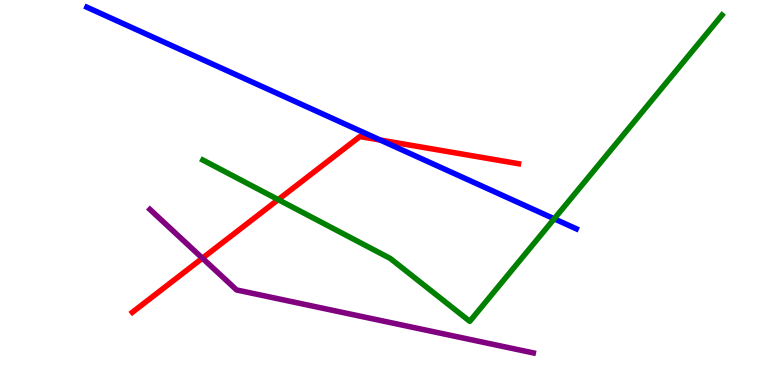[{'lines': ['blue', 'red'], 'intersections': [{'x': 4.91, 'y': 6.36}]}, {'lines': ['green', 'red'], 'intersections': [{'x': 3.59, 'y': 4.81}]}, {'lines': ['purple', 'red'], 'intersections': [{'x': 2.61, 'y': 3.29}]}, {'lines': ['blue', 'green'], 'intersections': [{'x': 7.15, 'y': 4.32}]}, {'lines': ['blue', 'purple'], 'intersections': []}, {'lines': ['green', 'purple'], 'intersections': []}]